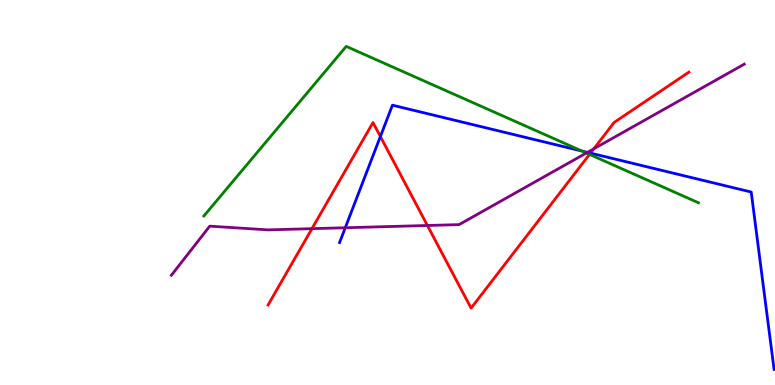[{'lines': ['blue', 'red'], 'intersections': [{'x': 4.91, 'y': 6.45}, {'x': 7.62, 'y': 6.02}]}, {'lines': ['green', 'red'], 'intersections': [{'x': 7.61, 'y': 5.99}]}, {'lines': ['purple', 'red'], 'intersections': [{'x': 4.03, 'y': 4.06}, {'x': 5.51, 'y': 4.14}, {'x': 7.66, 'y': 6.13}]}, {'lines': ['blue', 'green'], 'intersections': [{'x': 7.51, 'y': 6.08}]}, {'lines': ['blue', 'purple'], 'intersections': [{'x': 4.46, 'y': 4.08}, {'x': 7.58, 'y': 6.04}]}, {'lines': ['green', 'purple'], 'intersections': [{'x': 7.57, 'y': 6.03}]}]